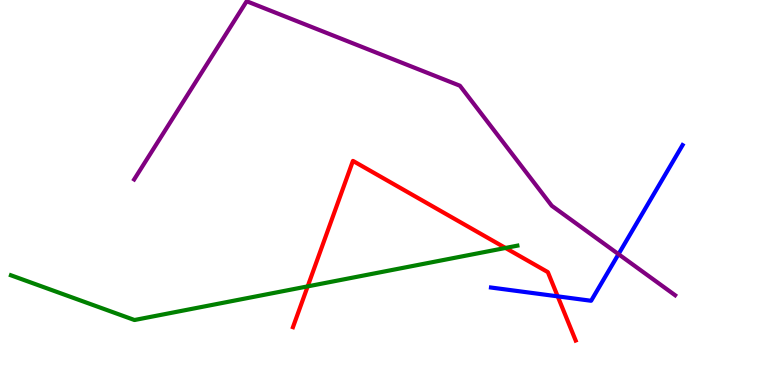[{'lines': ['blue', 'red'], 'intersections': [{'x': 7.2, 'y': 2.3}]}, {'lines': ['green', 'red'], 'intersections': [{'x': 3.97, 'y': 2.56}, {'x': 6.52, 'y': 3.56}]}, {'lines': ['purple', 'red'], 'intersections': []}, {'lines': ['blue', 'green'], 'intersections': []}, {'lines': ['blue', 'purple'], 'intersections': [{'x': 7.98, 'y': 3.4}]}, {'lines': ['green', 'purple'], 'intersections': []}]